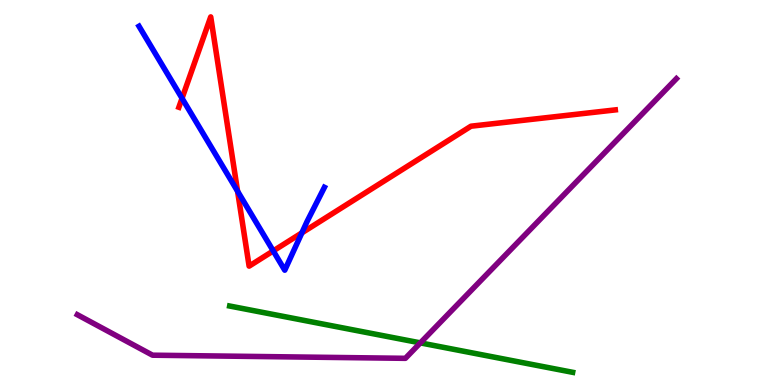[{'lines': ['blue', 'red'], 'intersections': [{'x': 2.35, 'y': 7.45}, {'x': 3.07, 'y': 5.03}, {'x': 3.53, 'y': 3.48}, {'x': 3.9, 'y': 3.95}]}, {'lines': ['green', 'red'], 'intersections': []}, {'lines': ['purple', 'red'], 'intersections': []}, {'lines': ['blue', 'green'], 'intersections': []}, {'lines': ['blue', 'purple'], 'intersections': []}, {'lines': ['green', 'purple'], 'intersections': [{'x': 5.42, 'y': 1.09}]}]